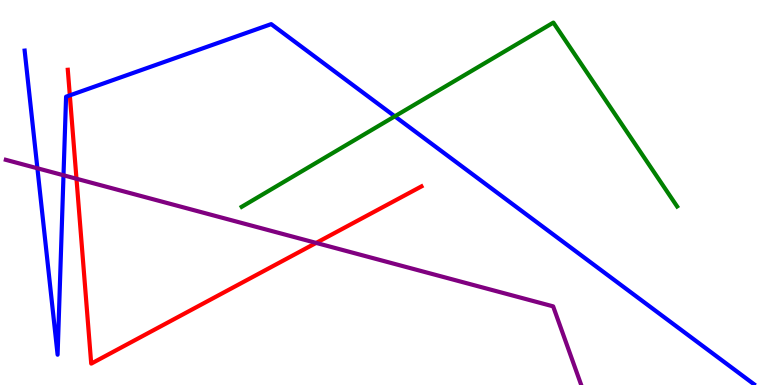[{'lines': ['blue', 'red'], 'intersections': [{'x': 0.901, 'y': 7.52}]}, {'lines': ['green', 'red'], 'intersections': []}, {'lines': ['purple', 'red'], 'intersections': [{'x': 0.987, 'y': 5.36}, {'x': 4.08, 'y': 3.69}]}, {'lines': ['blue', 'green'], 'intersections': [{'x': 5.09, 'y': 6.98}]}, {'lines': ['blue', 'purple'], 'intersections': [{'x': 0.483, 'y': 5.63}, {'x': 0.819, 'y': 5.45}]}, {'lines': ['green', 'purple'], 'intersections': []}]